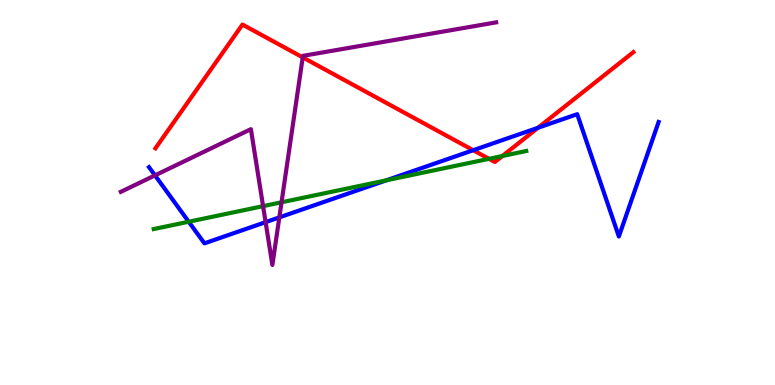[{'lines': ['blue', 'red'], 'intersections': [{'x': 6.11, 'y': 6.1}, {'x': 6.94, 'y': 6.68}]}, {'lines': ['green', 'red'], 'intersections': [{'x': 6.31, 'y': 5.87}, {'x': 6.48, 'y': 5.95}]}, {'lines': ['purple', 'red'], 'intersections': [{'x': 3.91, 'y': 8.51}]}, {'lines': ['blue', 'green'], 'intersections': [{'x': 2.43, 'y': 4.24}, {'x': 4.98, 'y': 5.32}]}, {'lines': ['blue', 'purple'], 'intersections': [{'x': 2.0, 'y': 5.44}, {'x': 3.43, 'y': 4.23}, {'x': 3.6, 'y': 4.35}]}, {'lines': ['green', 'purple'], 'intersections': [{'x': 3.39, 'y': 4.65}, {'x': 3.63, 'y': 4.75}]}]